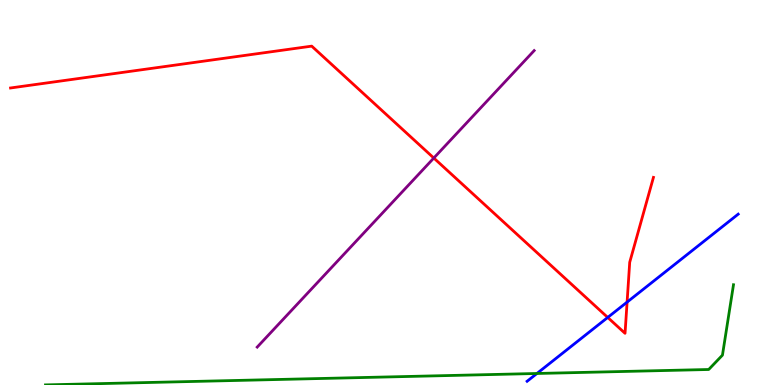[{'lines': ['blue', 'red'], 'intersections': [{'x': 7.84, 'y': 1.75}, {'x': 8.09, 'y': 2.15}]}, {'lines': ['green', 'red'], 'intersections': []}, {'lines': ['purple', 'red'], 'intersections': [{'x': 5.6, 'y': 5.9}]}, {'lines': ['blue', 'green'], 'intersections': [{'x': 6.93, 'y': 0.299}]}, {'lines': ['blue', 'purple'], 'intersections': []}, {'lines': ['green', 'purple'], 'intersections': []}]